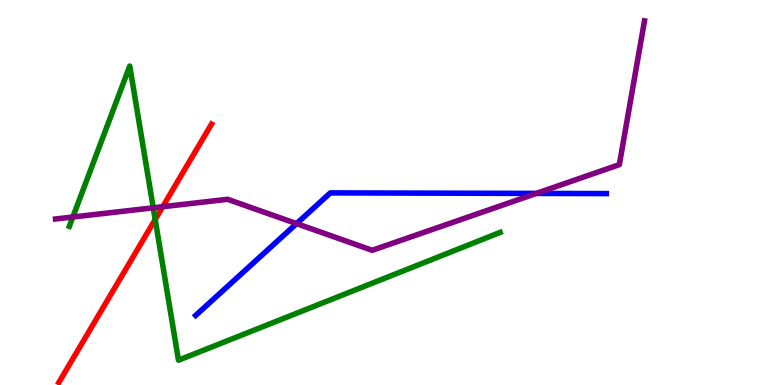[{'lines': ['blue', 'red'], 'intersections': []}, {'lines': ['green', 'red'], 'intersections': [{'x': 2.0, 'y': 4.3}]}, {'lines': ['purple', 'red'], 'intersections': [{'x': 2.1, 'y': 4.63}]}, {'lines': ['blue', 'green'], 'intersections': []}, {'lines': ['blue', 'purple'], 'intersections': [{'x': 3.83, 'y': 4.19}, {'x': 6.92, 'y': 4.98}]}, {'lines': ['green', 'purple'], 'intersections': [{'x': 0.94, 'y': 4.36}, {'x': 1.98, 'y': 4.6}]}]